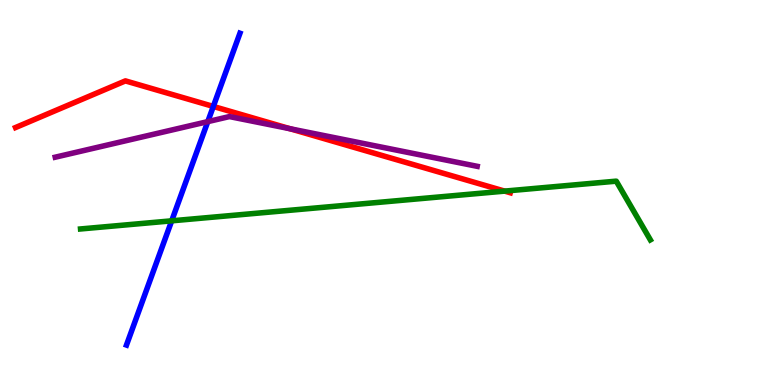[{'lines': ['blue', 'red'], 'intersections': [{'x': 2.75, 'y': 7.24}]}, {'lines': ['green', 'red'], 'intersections': [{'x': 6.51, 'y': 5.04}]}, {'lines': ['purple', 'red'], 'intersections': [{'x': 3.74, 'y': 6.66}]}, {'lines': ['blue', 'green'], 'intersections': [{'x': 2.22, 'y': 4.26}]}, {'lines': ['blue', 'purple'], 'intersections': [{'x': 2.68, 'y': 6.84}]}, {'lines': ['green', 'purple'], 'intersections': []}]